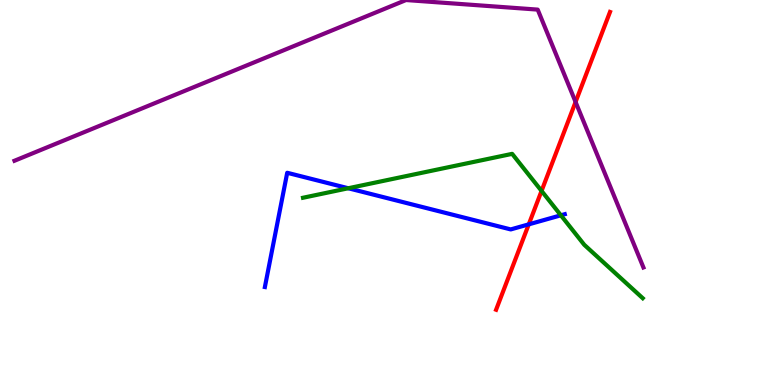[{'lines': ['blue', 'red'], 'intersections': [{'x': 6.82, 'y': 4.17}]}, {'lines': ['green', 'red'], 'intersections': [{'x': 6.99, 'y': 5.04}]}, {'lines': ['purple', 'red'], 'intersections': [{'x': 7.43, 'y': 7.35}]}, {'lines': ['blue', 'green'], 'intersections': [{'x': 4.49, 'y': 5.11}, {'x': 7.24, 'y': 4.41}]}, {'lines': ['blue', 'purple'], 'intersections': []}, {'lines': ['green', 'purple'], 'intersections': []}]